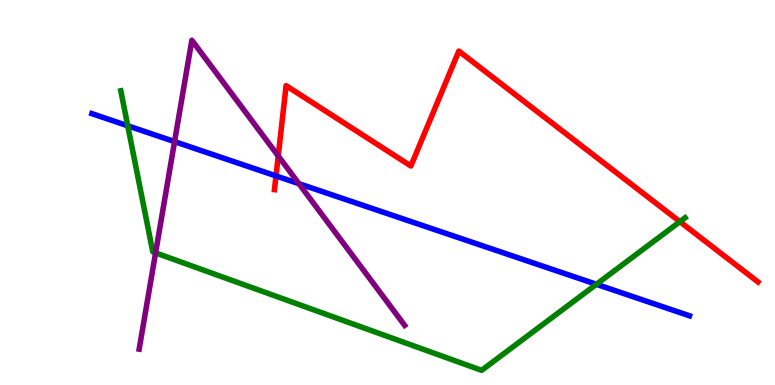[{'lines': ['blue', 'red'], 'intersections': [{'x': 3.56, 'y': 5.43}]}, {'lines': ['green', 'red'], 'intersections': [{'x': 8.77, 'y': 4.24}]}, {'lines': ['purple', 'red'], 'intersections': [{'x': 3.59, 'y': 5.95}]}, {'lines': ['blue', 'green'], 'intersections': [{'x': 1.65, 'y': 6.73}, {'x': 7.7, 'y': 2.62}]}, {'lines': ['blue', 'purple'], 'intersections': [{'x': 2.25, 'y': 6.32}, {'x': 3.86, 'y': 5.23}]}, {'lines': ['green', 'purple'], 'intersections': [{'x': 2.01, 'y': 3.43}]}]